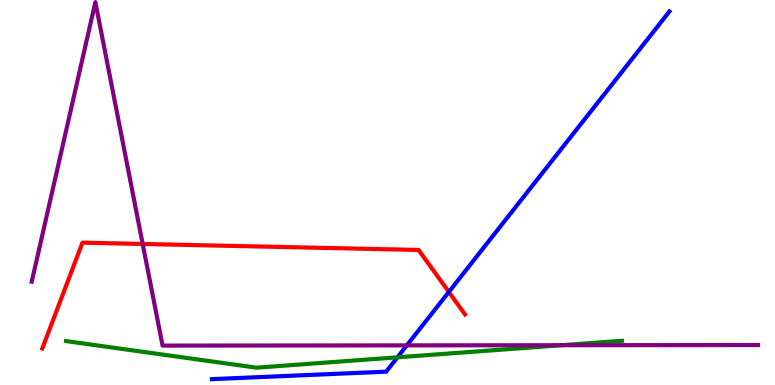[{'lines': ['blue', 'red'], 'intersections': [{'x': 5.79, 'y': 2.42}]}, {'lines': ['green', 'red'], 'intersections': []}, {'lines': ['purple', 'red'], 'intersections': [{'x': 1.84, 'y': 3.66}]}, {'lines': ['blue', 'green'], 'intersections': [{'x': 5.13, 'y': 0.719}]}, {'lines': ['blue', 'purple'], 'intersections': [{'x': 5.25, 'y': 1.03}]}, {'lines': ['green', 'purple'], 'intersections': [{'x': 7.25, 'y': 1.03}]}]